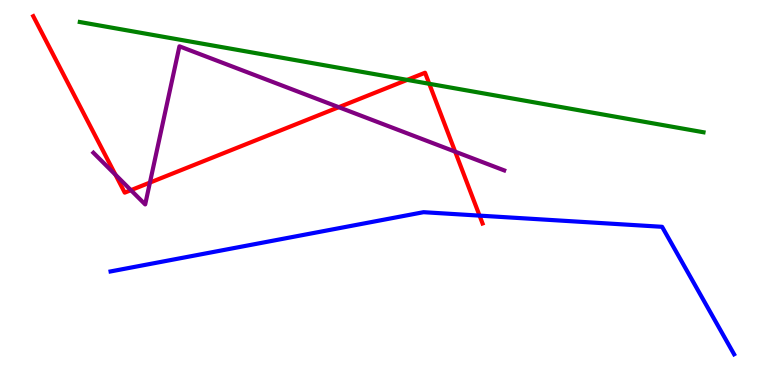[{'lines': ['blue', 'red'], 'intersections': [{'x': 6.19, 'y': 4.4}]}, {'lines': ['green', 'red'], 'intersections': [{'x': 5.25, 'y': 7.93}, {'x': 5.54, 'y': 7.82}]}, {'lines': ['purple', 'red'], 'intersections': [{'x': 1.49, 'y': 5.46}, {'x': 1.69, 'y': 5.06}, {'x': 1.93, 'y': 5.26}, {'x': 4.37, 'y': 7.22}, {'x': 5.87, 'y': 6.06}]}, {'lines': ['blue', 'green'], 'intersections': []}, {'lines': ['blue', 'purple'], 'intersections': []}, {'lines': ['green', 'purple'], 'intersections': []}]